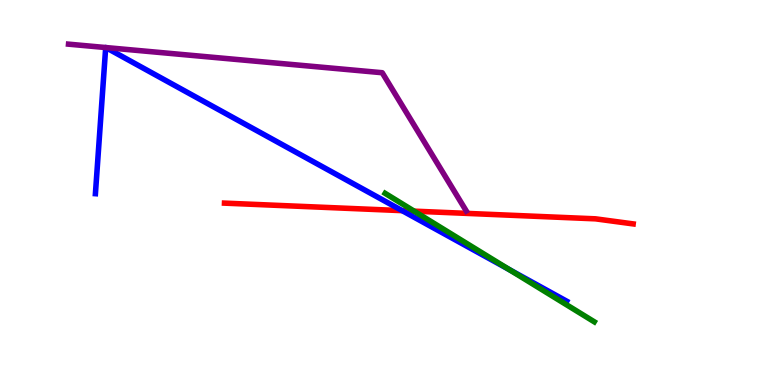[{'lines': ['blue', 'red'], 'intersections': [{'x': 5.19, 'y': 4.53}]}, {'lines': ['green', 'red'], 'intersections': [{'x': 5.34, 'y': 4.52}]}, {'lines': ['purple', 'red'], 'intersections': []}, {'lines': ['blue', 'green'], 'intersections': [{'x': 6.57, 'y': 3.0}]}, {'lines': ['blue', 'purple'], 'intersections': [{'x': 1.36, 'y': 8.77}, {'x': 1.37, 'y': 8.76}]}, {'lines': ['green', 'purple'], 'intersections': []}]